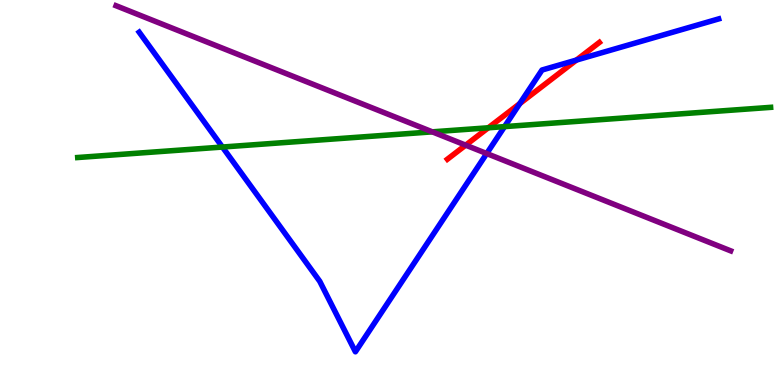[{'lines': ['blue', 'red'], 'intersections': [{'x': 6.71, 'y': 7.31}, {'x': 7.44, 'y': 8.44}]}, {'lines': ['green', 'red'], 'intersections': [{'x': 6.3, 'y': 6.68}]}, {'lines': ['purple', 'red'], 'intersections': [{'x': 6.01, 'y': 6.23}]}, {'lines': ['blue', 'green'], 'intersections': [{'x': 2.87, 'y': 6.18}, {'x': 6.51, 'y': 6.71}]}, {'lines': ['blue', 'purple'], 'intersections': [{'x': 6.28, 'y': 6.01}]}, {'lines': ['green', 'purple'], 'intersections': [{'x': 5.58, 'y': 6.58}]}]